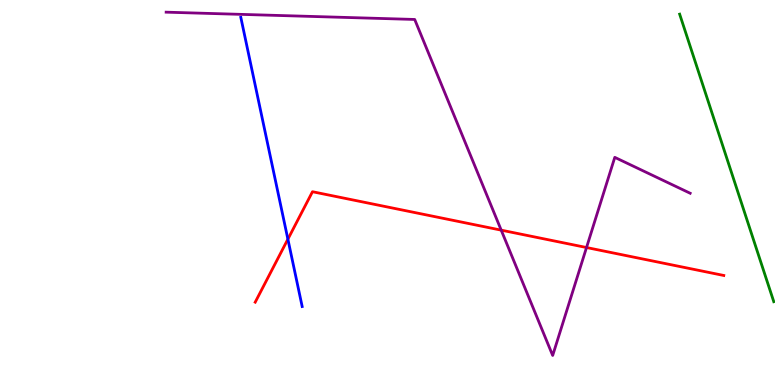[{'lines': ['blue', 'red'], 'intersections': [{'x': 3.71, 'y': 3.79}]}, {'lines': ['green', 'red'], 'intersections': []}, {'lines': ['purple', 'red'], 'intersections': [{'x': 6.47, 'y': 4.02}, {'x': 7.57, 'y': 3.57}]}, {'lines': ['blue', 'green'], 'intersections': []}, {'lines': ['blue', 'purple'], 'intersections': []}, {'lines': ['green', 'purple'], 'intersections': []}]